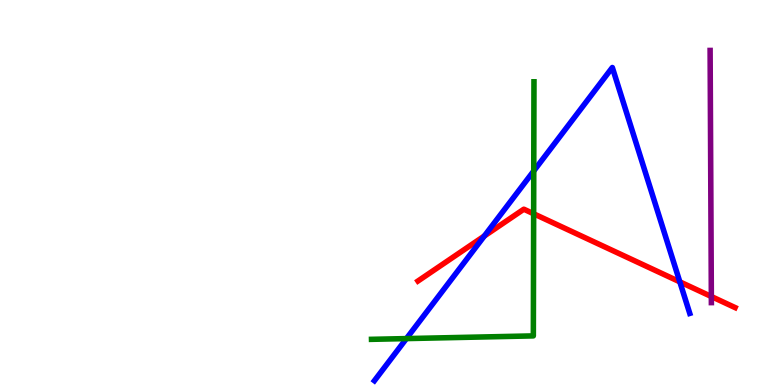[{'lines': ['blue', 'red'], 'intersections': [{'x': 6.25, 'y': 3.87}, {'x': 8.77, 'y': 2.68}]}, {'lines': ['green', 'red'], 'intersections': [{'x': 6.89, 'y': 4.45}]}, {'lines': ['purple', 'red'], 'intersections': [{'x': 9.18, 'y': 2.3}]}, {'lines': ['blue', 'green'], 'intersections': [{'x': 5.24, 'y': 1.21}, {'x': 6.89, 'y': 5.56}]}, {'lines': ['blue', 'purple'], 'intersections': []}, {'lines': ['green', 'purple'], 'intersections': []}]